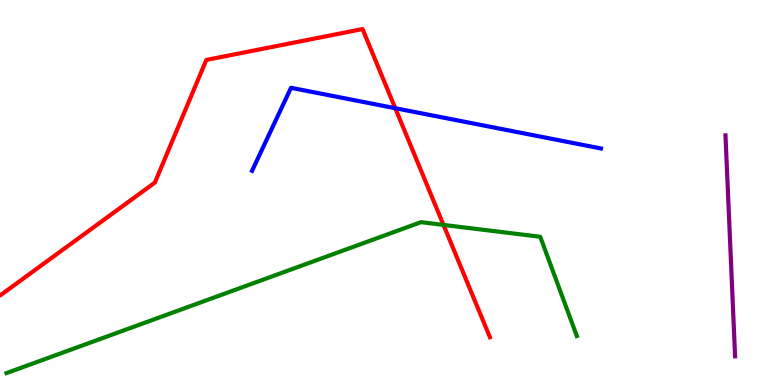[{'lines': ['blue', 'red'], 'intersections': [{'x': 5.1, 'y': 7.19}]}, {'lines': ['green', 'red'], 'intersections': [{'x': 5.72, 'y': 4.16}]}, {'lines': ['purple', 'red'], 'intersections': []}, {'lines': ['blue', 'green'], 'intersections': []}, {'lines': ['blue', 'purple'], 'intersections': []}, {'lines': ['green', 'purple'], 'intersections': []}]